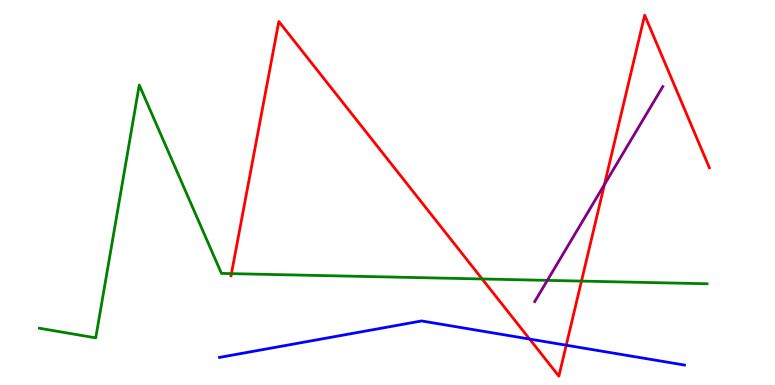[{'lines': ['blue', 'red'], 'intersections': [{'x': 6.83, 'y': 1.19}, {'x': 7.31, 'y': 1.03}]}, {'lines': ['green', 'red'], 'intersections': [{'x': 2.99, 'y': 2.89}, {'x': 6.22, 'y': 2.75}, {'x': 7.5, 'y': 2.7}]}, {'lines': ['purple', 'red'], 'intersections': [{'x': 7.8, 'y': 5.21}]}, {'lines': ['blue', 'green'], 'intersections': []}, {'lines': ['blue', 'purple'], 'intersections': []}, {'lines': ['green', 'purple'], 'intersections': [{'x': 7.06, 'y': 2.72}]}]